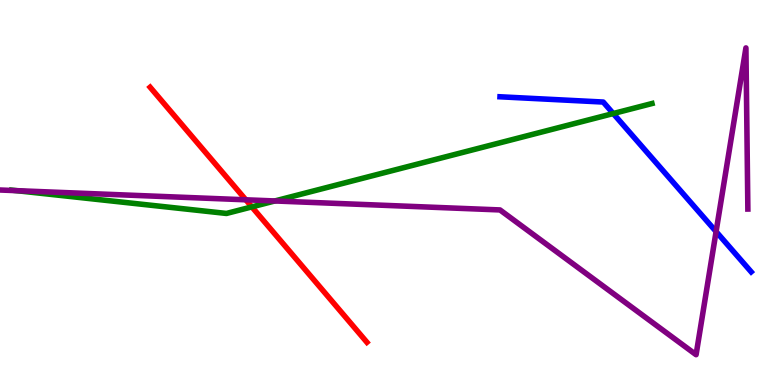[{'lines': ['blue', 'red'], 'intersections': []}, {'lines': ['green', 'red'], 'intersections': [{'x': 3.25, 'y': 4.63}]}, {'lines': ['purple', 'red'], 'intersections': [{'x': 3.17, 'y': 4.81}]}, {'lines': ['blue', 'green'], 'intersections': [{'x': 7.91, 'y': 7.05}]}, {'lines': ['blue', 'purple'], 'intersections': [{'x': 9.24, 'y': 3.98}]}, {'lines': ['green', 'purple'], 'intersections': [{'x': 0.214, 'y': 5.05}, {'x': 3.55, 'y': 4.78}]}]